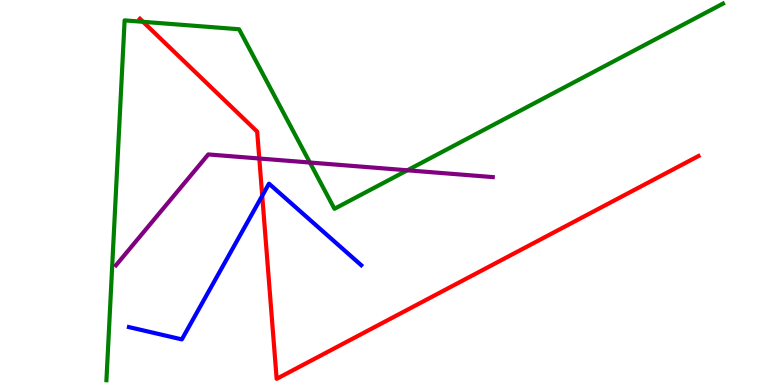[{'lines': ['blue', 'red'], 'intersections': [{'x': 3.38, 'y': 4.92}]}, {'lines': ['green', 'red'], 'intersections': [{'x': 1.85, 'y': 9.43}]}, {'lines': ['purple', 'red'], 'intersections': [{'x': 3.35, 'y': 5.88}]}, {'lines': ['blue', 'green'], 'intersections': []}, {'lines': ['blue', 'purple'], 'intersections': []}, {'lines': ['green', 'purple'], 'intersections': [{'x': 4.0, 'y': 5.78}, {'x': 5.26, 'y': 5.58}]}]